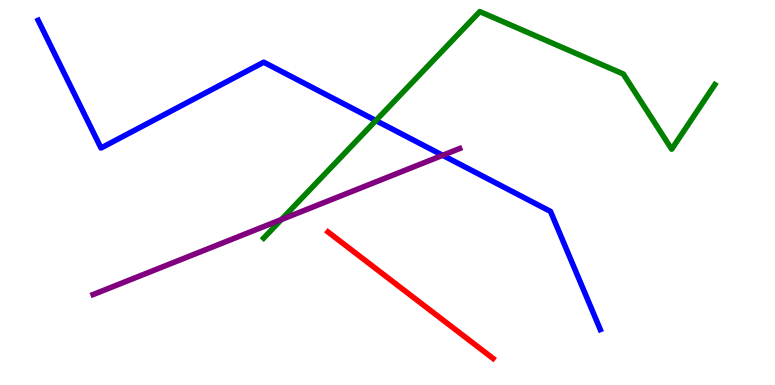[{'lines': ['blue', 'red'], 'intersections': []}, {'lines': ['green', 'red'], 'intersections': []}, {'lines': ['purple', 'red'], 'intersections': []}, {'lines': ['blue', 'green'], 'intersections': [{'x': 4.85, 'y': 6.87}]}, {'lines': ['blue', 'purple'], 'intersections': [{'x': 5.71, 'y': 5.97}]}, {'lines': ['green', 'purple'], 'intersections': [{'x': 3.63, 'y': 4.3}]}]